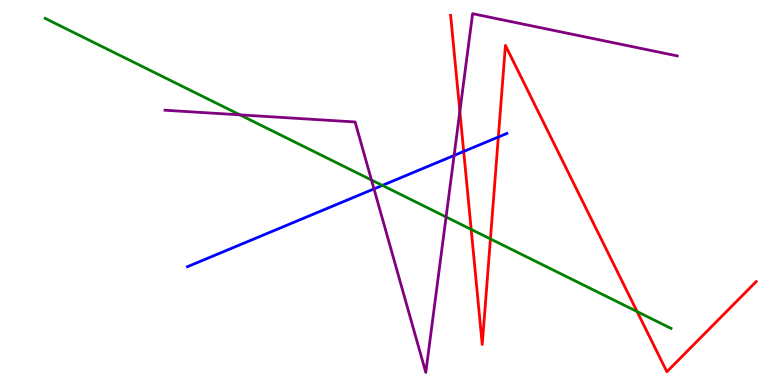[{'lines': ['blue', 'red'], 'intersections': [{'x': 5.98, 'y': 6.07}, {'x': 6.43, 'y': 6.44}]}, {'lines': ['green', 'red'], 'intersections': [{'x': 6.08, 'y': 4.04}, {'x': 6.33, 'y': 3.79}, {'x': 8.22, 'y': 1.91}]}, {'lines': ['purple', 'red'], 'intersections': [{'x': 5.93, 'y': 7.11}]}, {'lines': ['blue', 'green'], 'intersections': [{'x': 4.93, 'y': 5.18}]}, {'lines': ['blue', 'purple'], 'intersections': [{'x': 4.83, 'y': 5.09}, {'x': 5.86, 'y': 5.96}]}, {'lines': ['green', 'purple'], 'intersections': [{'x': 3.1, 'y': 7.02}, {'x': 4.79, 'y': 5.32}, {'x': 5.76, 'y': 4.36}]}]